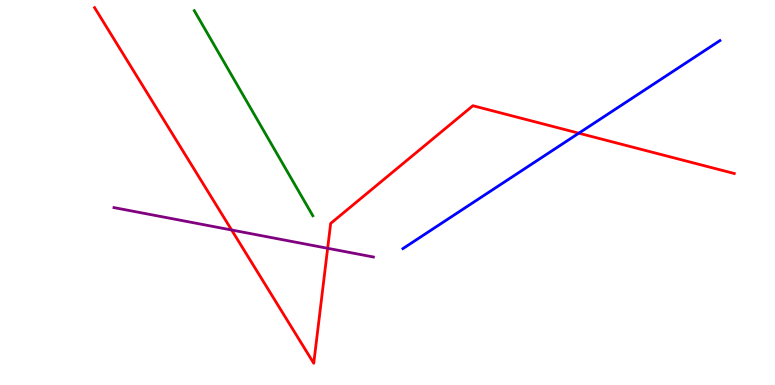[{'lines': ['blue', 'red'], 'intersections': [{'x': 7.47, 'y': 6.54}]}, {'lines': ['green', 'red'], 'intersections': []}, {'lines': ['purple', 'red'], 'intersections': [{'x': 2.99, 'y': 4.03}, {'x': 4.23, 'y': 3.55}]}, {'lines': ['blue', 'green'], 'intersections': []}, {'lines': ['blue', 'purple'], 'intersections': []}, {'lines': ['green', 'purple'], 'intersections': []}]